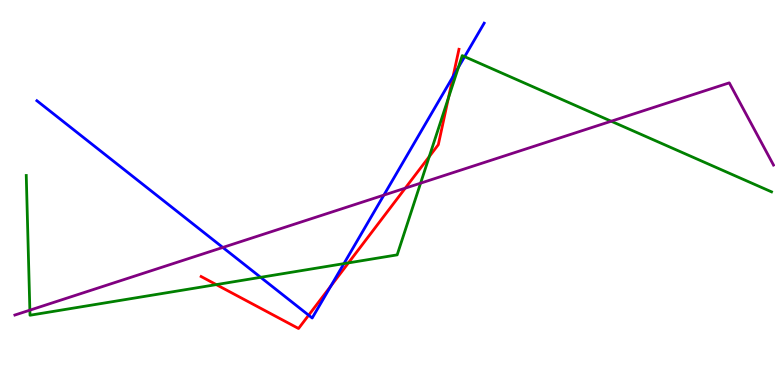[{'lines': ['blue', 'red'], 'intersections': [{'x': 3.98, 'y': 1.81}, {'x': 4.27, 'y': 2.57}, {'x': 5.85, 'y': 8.01}]}, {'lines': ['green', 'red'], 'intersections': [{'x': 2.79, 'y': 2.61}, {'x': 4.5, 'y': 3.17}, {'x': 5.54, 'y': 5.93}, {'x': 5.79, 'y': 7.46}]}, {'lines': ['purple', 'red'], 'intersections': [{'x': 5.23, 'y': 5.11}]}, {'lines': ['blue', 'green'], 'intersections': [{'x': 3.36, 'y': 2.8}, {'x': 4.44, 'y': 3.15}, {'x': 5.92, 'y': 8.25}, {'x': 6.0, 'y': 8.53}]}, {'lines': ['blue', 'purple'], 'intersections': [{'x': 2.87, 'y': 3.57}, {'x': 4.95, 'y': 4.93}]}, {'lines': ['green', 'purple'], 'intersections': [{'x': 0.385, 'y': 1.94}, {'x': 5.43, 'y': 5.24}, {'x': 7.89, 'y': 6.85}]}]